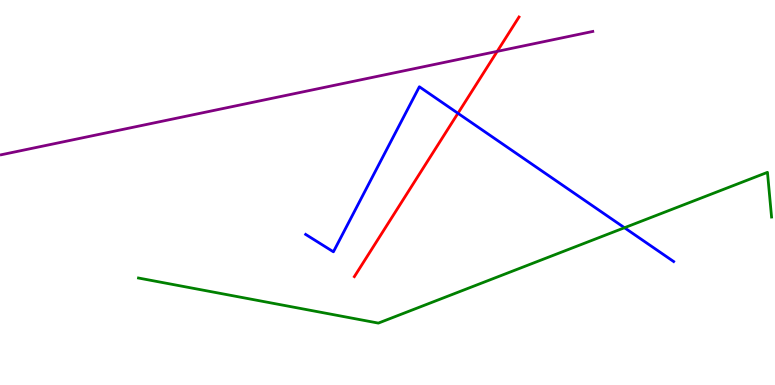[{'lines': ['blue', 'red'], 'intersections': [{'x': 5.91, 'y': 7.06}]}, {'lines': ['green', 'red'], 'intersections': []}, {'lines': ['purple', 'red'], 'intersections': [{'x': 6.42, 'y': 8.67}]}, {'lines': ['blue', 'green'], 'intersections': [{'x': 8.06, 'y': 4.08}]}, {'lines': ['blue', 'purple'], 'intersections': []}, {'lines': ['green', 'purple'], 'intersections': []}]